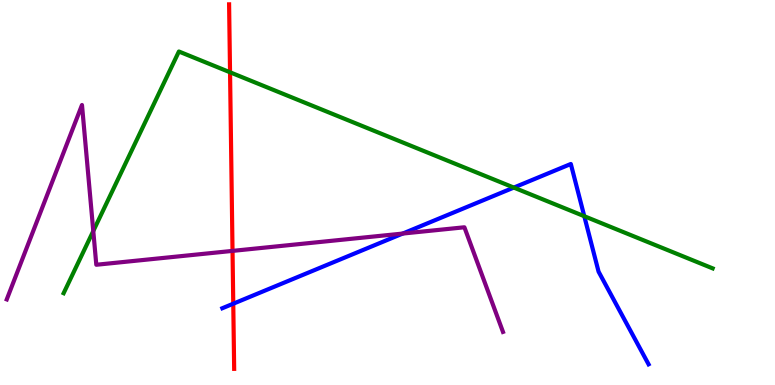[{'lines': ['blue', 'red'], 'intersections': [{'x': 3.01, 'y': 2.11}]}, {'lines': ['green', 'red'], 'intersections': [{'x': 2.97, 'y': 8.12}]}, {'lines': ['purple', 'red'], 'intersections': [{'x': 3.0, 'y': 3.48}]}, {'lines': ['blue', 'green'], 'intersections': [{'x': 6.63, 'y': 5.13}, {'x': 7.54, 'y': 4.38}]}, {'lines': ['blue', 'purple'], 'intersections': [{'x': 5.2, 'y': 3.93}]}, {'lines': ['green', 'purple'], 'intersections': [{'x': 1.2, 'y': 4.0}]}]